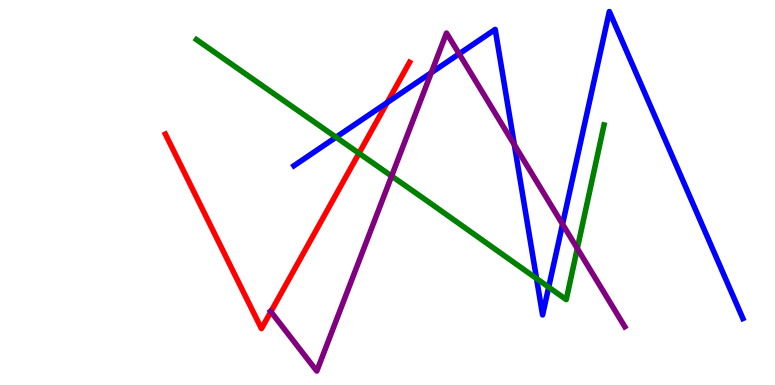[{'lines': ['blue', 'red'], 'intersections': [{'x': 5.0, 'y': 7.34}]}, {'lines': ['green', 'red'], 'intersections': [{'x': 4.63, 'y': 6.02}]}, {'lines': ['purple', 'red'], 'intersections': [{'x': 3.5, 'y': 1.9}]}, {'lines': ['blue', 'green'], 'intersections': [{'x': 4.34, 'y': 6.44}, {'x': 6.92, 'y': 2.77}, {'x': 7.08, 'y': 2.54}]}, {'lines': ['blue', 'purple'], 'intersections': [{'x': 5.56, 'y': 8.11}, {'x': 5.92, 'y': 8.6}, {'x': 6.64, 'y': 6.24}, {'x': 7.26, 'y': 4.18}]}, {'lines': ['green', 'purple'], 'intersections': [{'x': 5.05, 'y': 5.43}, {'x': 7.45, 'y': 3.55}]}]